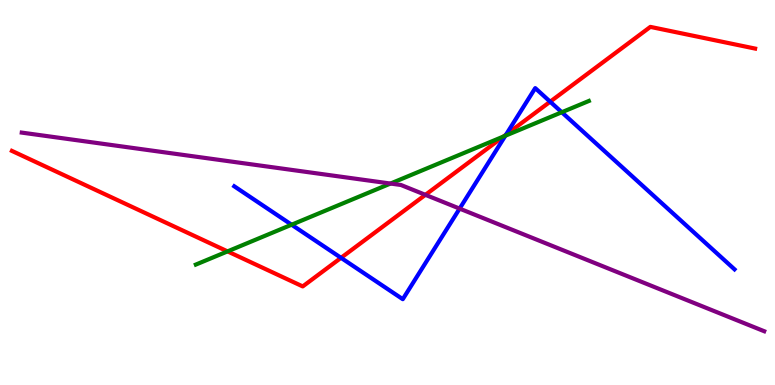[{'lines': ['blue', 'red'], 'intersections': [{'x': 4.4, 'y': 3.3}, {'x': 6.53, 'y': 6.5}, {'x': 7.1, 'y': 7.36}]}, {'lines': ['green', 'red'], 'intersections': [{'x': 2.94, 'y': 3.47}, {'x': 6.5, 'y': 6.45}]}, {'lines': ['purple', 'red'], 'intersections': [{'x': 5.49, 'y': 4.94}]}, {'lines': ['blue', 'green'], 'intersections': [{'x': 3.76, 'y': 4.16}, {'x': 6.52, 'y': 6.47}, {'x': 7.25, 'y': 7.08}]}, {'lines': ['blue', 'purple'], 'intersections': [{'x': 5.93, 'y': 4.58}]}, {'lines': ['green', 'purple'], 'intersections': [{'x': 5.04, 'y': 5.23}]}]